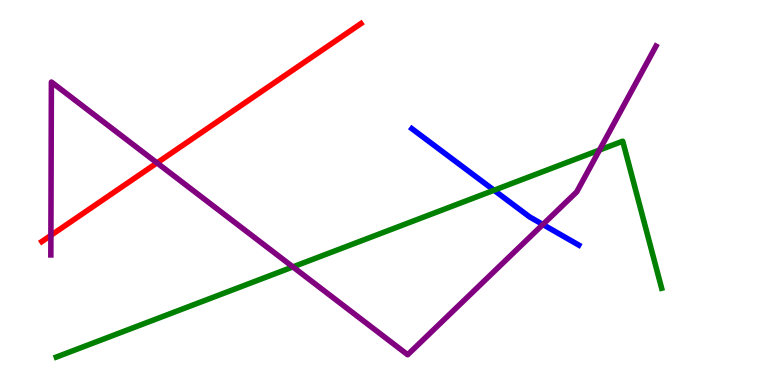[{'lines': ['blue', 'red'], 'intersections': []}, {'lines': ['green', 'red'], 'intersections': []}, {'lines': ['purple', 'red'], 'intersections': [{'x': 0.657, 'y': 3.89}, {'x': 2.03, 'y': 5.77}]}, {'lines': ['blue', 'green'], 'intersections': [{'x': 6.37, 'y': 5.06}]}, {'lines': ['blue', 'purple'], 'intersections': [{'x': 7.0, 'y': 4.17}]}, {'lines': ['green', 'purple'], 'intersections': [{'x': 3.78, 'y': 3.07}, {'x': 7.74, 'y': 6.1}]}]